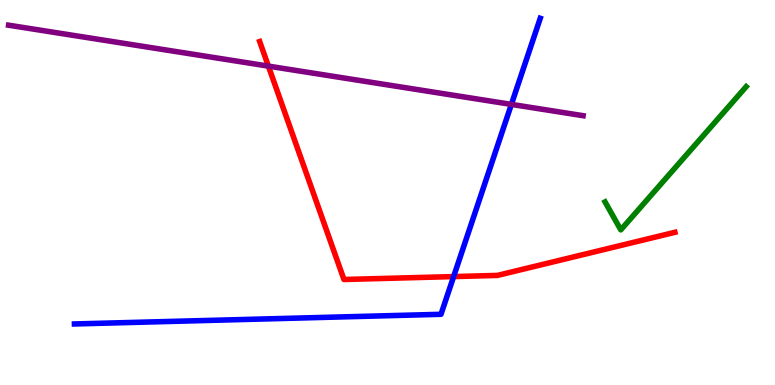[{'lines': ['blue', 'red'], 'intersections': [{'x': 5.85, 'y': 2.82}]}, {'lines': ['green', 'red'], 'intersections': []}, {'lines': ['purple', 'red'], 'intersections': [{'x': 3.46, 'y': 8.28}]}, {'lines': ['blue', 'green'], 'intersections': []}, {'lines': ['blue', 'purple'], 'intersections': [{'x': 6.6, 'y': 7.29}]}, {'lines': ['green', 'purple'], 'intersections': []}]